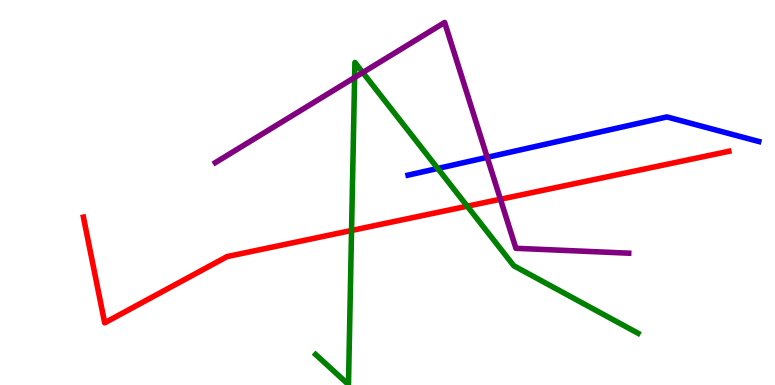[{'lines': ['blue', 'red'], 'intersections': []}, {'lines': ['green', 'red'], 'intersections': [{'x': 4.54, 'y': 4.01}, {'x': 6.03, 'y': 4.64}]}, {'lines': ['purple', 'red'], 'intersections': [{'x': 6.46, 'y': 4.83}]}, {'lines': ['blue', 'green'], 'intersections': [{'x': 5.65, 'y': 5.62}]}, {'lines': ['blue', 'purple'], 'intersections': [{'x': 6.29, 'y': 5.91}]}, {'lines': ['green', 'purple'], 'intersections': [{'x': 4.58, 'y': 7.99}, {'x': 4.68, 'y': 8.12}]}]